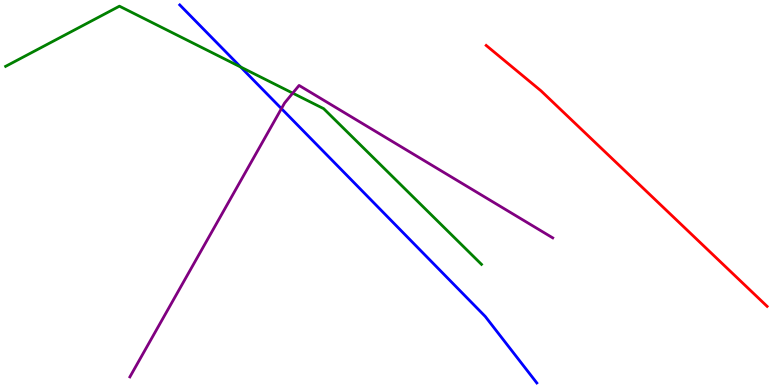[{'lines': ['blue', 'red'], 'intersections': []}, {'lines': ['green', 'red'], 'intersections': []}, {'lines': ['purple', 'red'], 'intersections': []}, {'lines': ['blue', 'green'], 'intersections': [{'x': 3.1, 'y': 8.26}]}, {'lines': ['blue', 'purple'], 'intersections': [{'x': 3.63, 'y': 7.18}]}, {'lines': ['green', 'purple'], 'intersections': [{'x': 3.78, 'y': 7.58}]}]